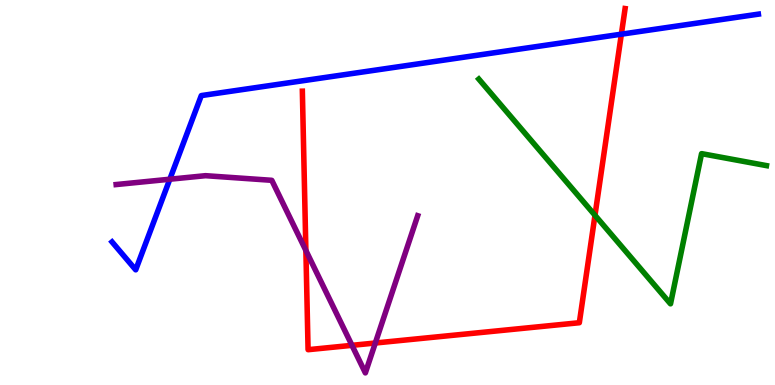[{'lines': ['blue', 'red'], 'intersections': [{'x': 8.02, 'y': 9.11}]}, {'lines': ['green', 'red'], 'intersections': [{'x': 7.68, 'y': 4.41}]}, {'lines': ['purple', 'red'], 'intersections': [{'x': 3.95, 'y': 3.49}, {'x': 4.54, 'y': 1.03}, {'x': 4.84, 'y': 1.09}]}, {'lines': ['blue', 'green'], 'intersections': []}, {'lines': ['blue', 'purple'], 'intersections': [{'x': 2.19, 'y': 5.34}]}, {'lines': ['green', 'purple'], 'intersections': []}]